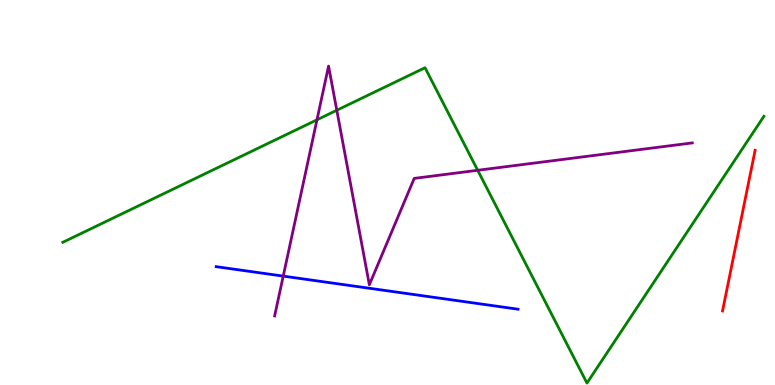[{'lines': ['blue', 'red'], 'intersections': []}, {'lines': ['green', 'red'], 'intersections': []}, {'lines': ['purple', 'red'], 'intersections': []}, {'lines': ['blue', 'green'], 'intersections': []}, {'lines': ['blue', 'purple'], 'intersections': [{'x': 3.65, 'y': 2.83}]}, {'lines': ['green', 'purple'], 'intersections': [{'x': 4.09, 'y': 6.89}, {'x': 4.35, 'y': 7.14}, {'x': 6.16, 'y': 5.58}]}]